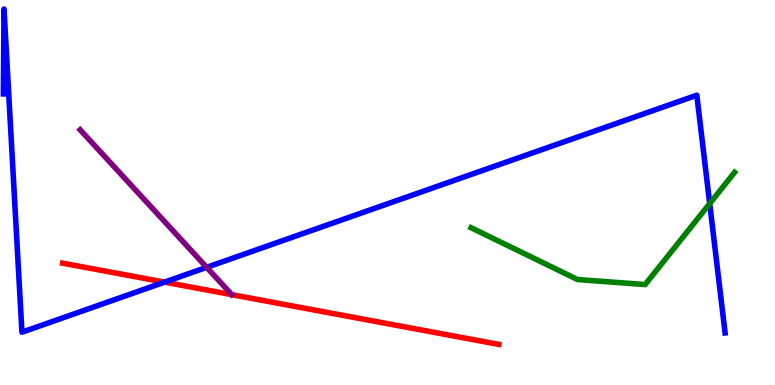[{'lines': ['blue', 'red'], 'intersections': [{'x': 2.12, 'y': 2.67}]}, {'lines': ['green', 'red'], 'intersections': []}, {'lines': ['purple', 'red'], 'intersections': []}, {'lines': ['blue', 'green'], 'intersections': [{'x': 9.16, 'y': 4.71}]}, {'lines': ['blue', 'purple'], 'intersections': [{'x': 2.67, 'y': 3.06}]}, {'lines': ['green', 'purple'], 'intersections': []}]